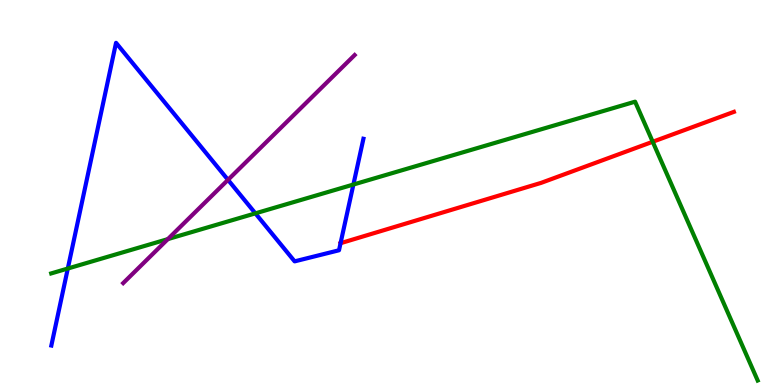[{'lines': ['blue', 'red'], 'intersections': [{'x': 4.39, 'y': 3.68}]}, {'lines': ['green', 'red'], 'intersections': [{'x': 8.42, 'y': 6.32}]}, {'lines': ['purple', 'red'], 'intersections': []}, {'lines': ['blue', 'green'], 'intersections': [{'x': 0.875, 'y': 3.03}, {'x': 3.3, 'y': 4.46}, {'x': 4.56, 'y': 5.21}]}, {'lines': ['blue', 'purple'], 'intersections': [{'x': 2.94, 'y': 5.33}]}, {'lines': ['green', 'purple'], 'intersections': [{'x': 2.17, 'y': 3.79}]}]